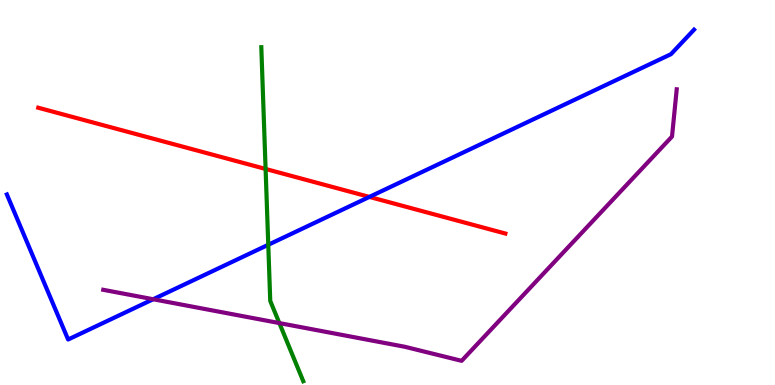[{'lines': ['blue', 'red'], 'intersections': [{'x': 4.77, 'y': 4.89}]}, {'lines': ['green', 'red'], 'intersections': [{'x': 3.43, 'y': 5.61}]}, {'lines': ['purple', 'red'], 'intersections': []}, {'lines': ['blue', 'green'], 'intersections': [{'x': 3.46, 'y': 3.64}]}, {'lines': ['blue', 'purple'], 'intersections': [{'x': 1.98, 'y': 2.23}]}, {'lines': ['green', 'purple'], 'intersections': [{'x': 3.6, 'y': 1.61}]}]